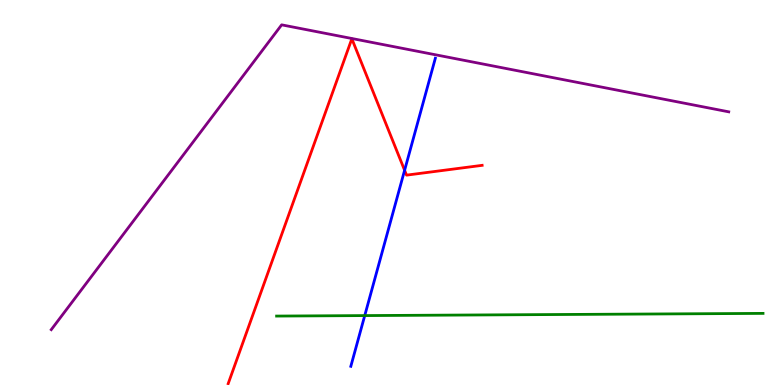[{'lines': ['blue', 'red'], 'intersections': [{'x': 5.22, 'y': 5.58}]}, {'lines': ['green', 'red'], 'intersections': []}, {'lines': ['purple', 'red'], 'intersections': []}, {'lines': ['blue', 'green'], 'intersections': [{'x': 4.71, 'y': 1.8}]}, {'lines': ['blue', 'purple'], 'intersections': []}, {'lines': ['green', 'purple'], 'intersections': []}]